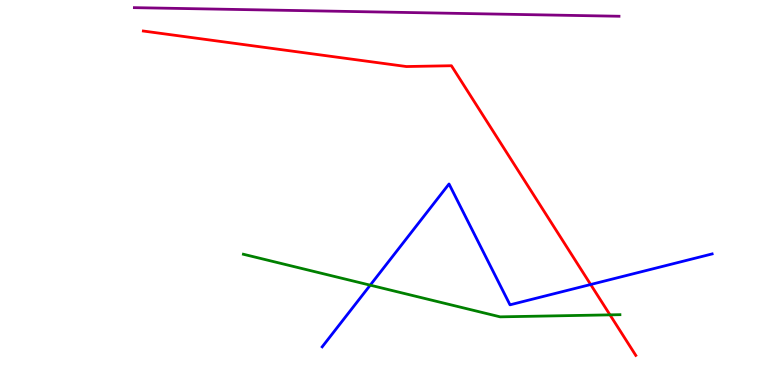[{'lines': ['blue', 'red'], 'intersections': [{'x': 7.62, 'y': 2.61}]}, {'lines': ['green', 'red'], 'intersections': [{'x': 7.87, 'y': 1.82}]}, {'lines': ['purple', 'red'], 'intersections': []}, {'lines': ['blue', 'green'], 'intersections': [{'x': 4.78, 'y': 2.59}]}, {'lines': ['blue', 'purple'], 'intersections': []}, {'lines': ['green', 'purple'], 'intersections': []}]